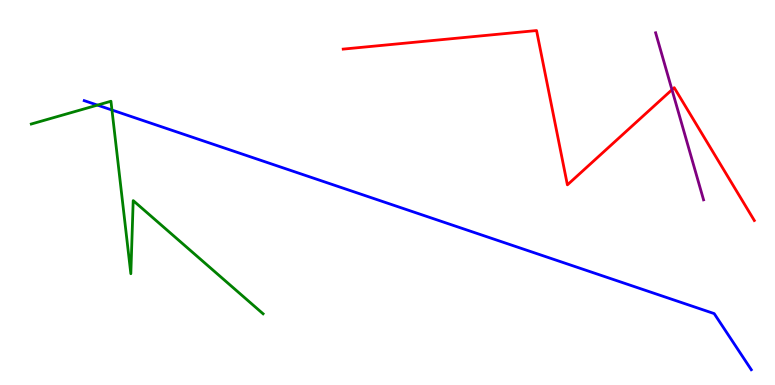[{'lines': ['blue', 'red'], 'intersections': []}, {'lines': ['green', 'red'], 'intersections': []}, {'lines': ['purple', 'red'], 'intersections': [{'x': 8.67, 'y': 7.67}]}, {'lines': ['blue', 'green'], 'intersections': [{'x': 1.26, 'y': 7.27}, {'x': 1.44, 'y': 7.14}]}, {'lines': ['blue', 'purple'], 'intersections': []}, {'lines': ['green', 'purple'], 'intersections': []}]